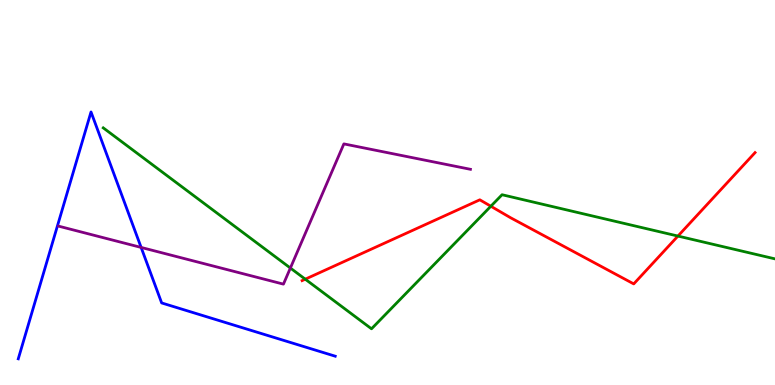[{'lines': ['blue', 'red'], 'intersections': []}, {'lines': ['green', 'red'], 'intersections': [{'x': 3.94, 'y': 2.75}, {'x': 6.33, 'y': 4.64}, {'x': 8.75, 'y': 3.87}]}, {'lines': ['purple', 'red'], 'intersections': []}, {'lines': ['blue', 'green'], 'intersections': []}, {'lines': ['blue', 'purple'], 'intersections': [{'x': 1.82, 'y': 3.57}]}, {'lines': ['green', 'purple'], 'intersections': [{'x': 3.75, 'y': 3.04}]}]